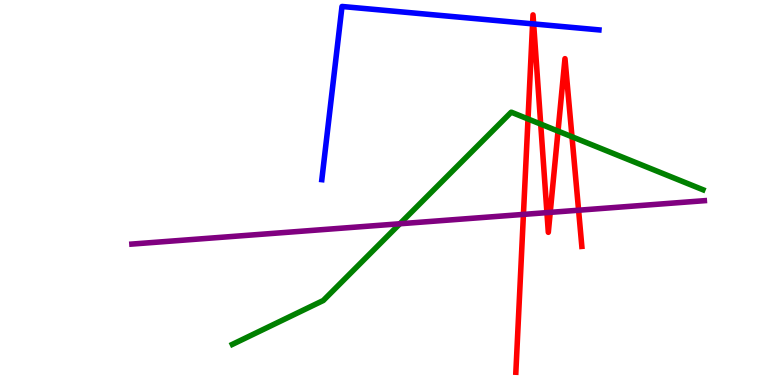[{'lines': ['blue', 'red'], 'intersections': [{'x': 6.87, 'y': 9.38}, {'x': 6.89, 'y': 9.38}]}, {'lines': ['green', 'red'], 'intersections': [{'x': 6.81, 'y': 6.91}, {'x': 6.98, 'y': 6.78}, {'x': 7.2, 'y': 6.59}, {'x': 7.38, 'y': 6.45}]}, {'lines': ['purple', 'red'], 'intersections': [{'x': 6.75, 'y': 4.43}, {'x': 7.06, 'y': 4.48}, {'x': 7.1, 'y': 4.48}, {'x': 7.47, 'y': 4.54}]}, {'lines': ['blue', 'green'], 'intersections': []}, {'lines': ['blue', 'purple'], 'intersections': []}, {'lines': ['green', 'purple'], 'intersections': [{'x': 5.16, 'y': 4.19}]}]